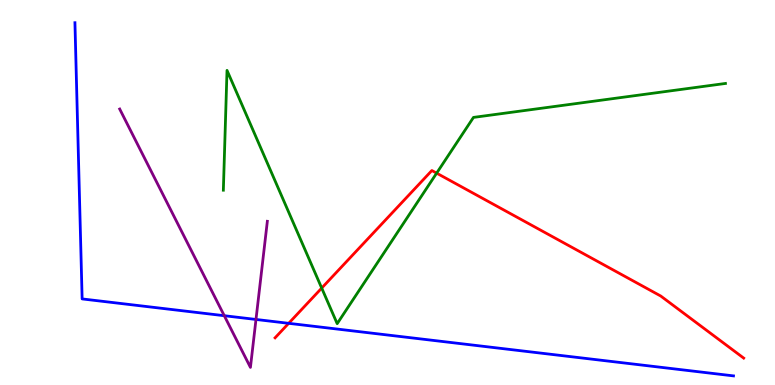[{'lines': ['blue', 'red'], 'intersections': [{'x': 3.72, 'y': 1.6}]}, {'lines': ['green', 'red'], 'intersections': [{'x': 4.15, 'y': 2.52}, {'x': 5.63, 'y': 5.5}]}, {'lines': ['purple', 'red'], 'intersections': []}, {'lines': ['blue', 'green'], 'intersections': []}, {'lines': ['blue', 'purple'], 'intersections': [{'x': 2.89, 'y': 1.8}, {'x': 3.3, 'y': 1.7}]}, {'lines': ['green', 'purple'], 'intersections': []}]